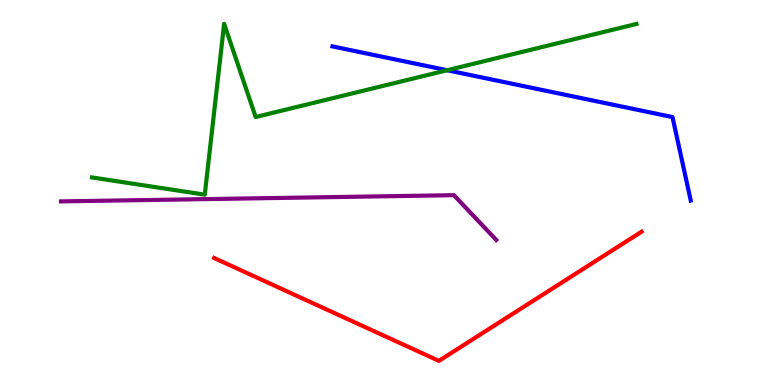[{'lines': ['blue', 'red'], 'intersections': []}, {'lines': ['green', 'red'], 'intersections': []}, {'lines': ['purple', 'red'], 'intersections': []}, {'lines': ['blue', 'green'], 'intersections': [{'x': 5.77, 'y': 8.18}]}, {'lines': ['blue', 'purple'], 'intersections': []}, {'lines': ['green', 'purple'], 'intersections': []}]